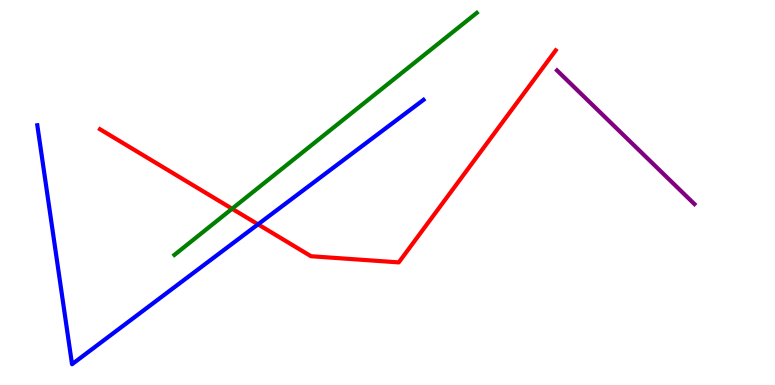[{'lines': ['blue', 'red'], 'intersections': [{'x': 3.33, 'y': 4.17}]}, {'lines': ['green', 'red'], 'intersections': [{'x': 2.99, 'y': 4.58}]}, {'lines': ['purple', 'red'], 'intersections': []}, {'lines': ['blue', 'green'], 'intersections': []}, {'lines': ['blue', 'purple'], 'intersections': []}, {'lines': ['green', 'purple'], 'intersections': []}]